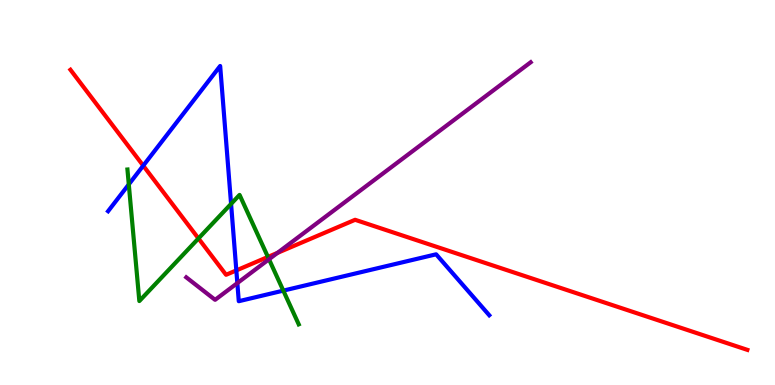[{'lines': ['blue', 'red'], 'intersections': [{'x': 1.85, 'y': 5.7}, {'x': 3.05, 'y': 2.98}]}, {'lines': ['green', 'red'], 'intersections': [{'x': 2.56, 'y': 3.81}, {'x': 3.46, 'y': 3.33}]}, {'lines': ['purple', 'red'], 'intersections': [{'x': 3.58, 'y': 3.43}]}, {'lines': ['blue', 'green'], 'intersections': [{'x': 1.66, 'y': 5.21}, {'x': 2.98, 'y': 4.7}, {'x': 3.66, 'y': 2.45}]}, {'lines': ['blue', 'purple'], 'intersections': [{'x': 3.06, 'y': 2.65}]}, {'lines': ['green', 'purple'], 'intersections': [{'x': 3.47, 'y': 3.27}]}]